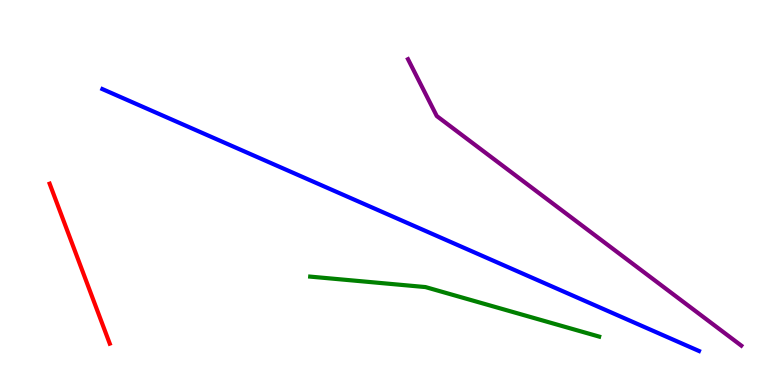[{'lines': ['blue', 'red'], 'intersections': []}, {'lines': ['green', 'red'], 'intersections': []}, {'lines': ['purple', 'red'], 'intersections': []}, {'lines': ['blue', 'green'], 'intersections': []}, {'lines': ['blue', 'purple'], 'intersections': []}, {'lines': ['green', 'purple'], 'intersections': []}]